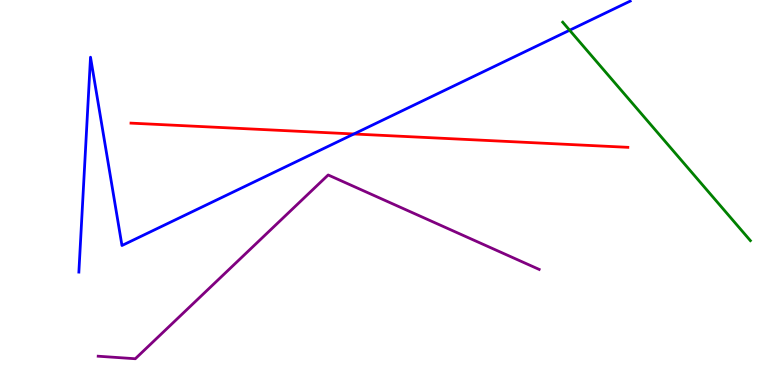[{'lines': ['blue', 'red'], 'intersections': [{'x': 4.57, 'y': 6.52}]}, {'lines': ['green', 'red'], 'intersections': []}, {'lines': ['purple', 'red'], 'intersections': []}, {'lines': ['blue', 'green'], 'intersections': [{'x': 7.35, 'y': 9.21}]}, {'lines': ['blue', 'purple'], 'intersections': []}, {'lines': ['green', 'purple'], 'intersections': []}]